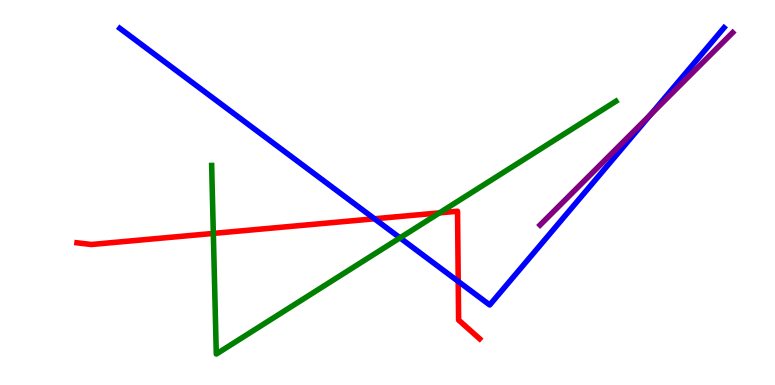[{'lines': ['blue', 'red'], 'intersections': [{'x': 4.83, 'y': 4.32}, {'x': 5.91, 'y': 2.69}]}, {'lines': ['green', 'red'], 'intersections': [{'x': 2.75, 'y': 3.94}, {'x': 5.67, 'y': 4.47}]}, {'lines': ['purple', 'red'], 'intersections': []}, {'lines': ['blue', 'green'], 'intersections': [{'x': 5.16, 'y': 3.82}]}, {'lines': ['blue', 'purple'], 'intersections': [{'x': 8.4, 'y': 7.03}]}, {'lines': ['green', 'purple'], 'intersections': []}]